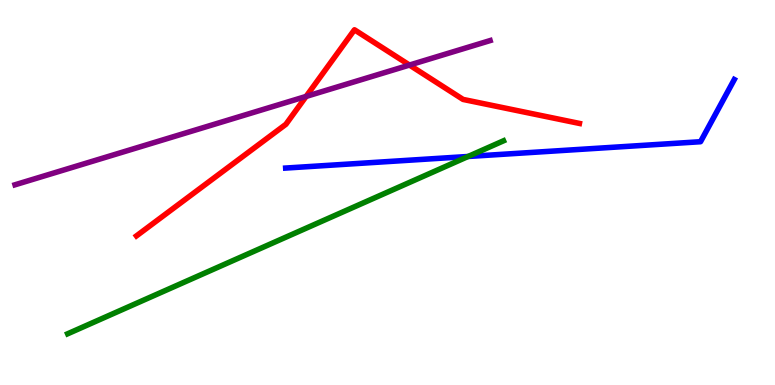[{'lines': ['blue', 'red'], 'intersections': []}, {'lines': ['green', 'red'], 'intersections': []}, {'lines': ['purple', 'red'], 'intersections': [{'x': 3.95, 'y': 7.5}, {'x': 5.28, 'y': 8.31}]}, {'lines': ['blue', 'green'], 'intersections': [{'x': 6.04, 'y': 5.94}]}, {'lines': ['blue', 'purple'], 'intersections': []}, {'lines': ['green', 'purple'], 'intersections': []}]